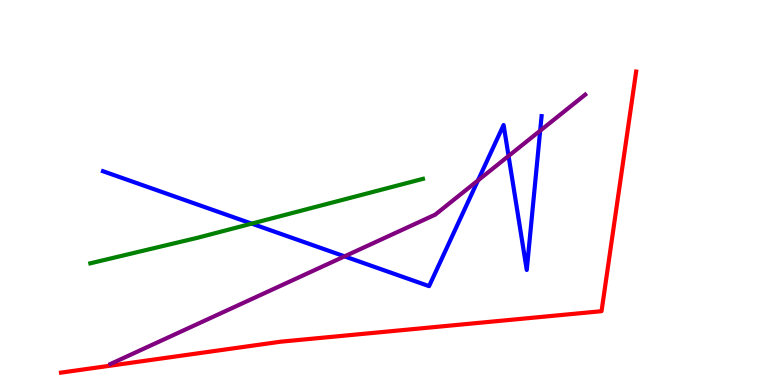[{'lines': ['blue', 'red'], 'intersections': []}, {'lines': ['green', 'red'], 'intersections': []}, {'lines': ['purple', 'red'], 'intersections': []}, {'lines': ['blue', 'green'], 'intersections': [{'x': 3.25, 'y': 4.19}]}, {'lines': ['blue', 'purple'], 'intersections': [{'x': 4.45, 'y': 3.34}, {'x': 6.17, 'y': 5.31}, {'x': 6.56, 'y': 5.95}, {'x': 6.97, 'y': 6.61}]}, {'lines': ['green', 'purple'], 'intersections': []}]